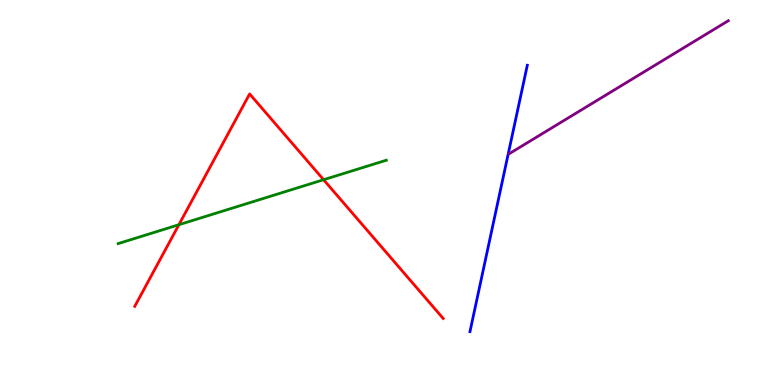[{'lines': ['blue', 'red'], 'intersections': []}, {'lines': ['green', 'red'], 'intersections': [{'x': 2.31, 'y': 4.16}, {'x': 4.18, 'y': 5.33}]}, {'lines': ['purple', 'red'], 'intersections': []}, {'lines': ['blue', 'green'], 'intersections': []}, {'lines': ['blue', 'purple'], 'intersections': []}, {'lines': ['green', 'purple'], 'intersections': []}]